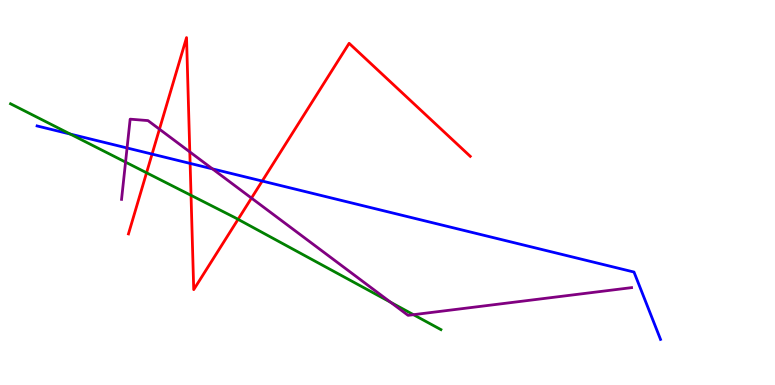[{'lines': ['blue', 'red'], 'intersections': [{'x': 1.96, 'y': 6.0}, {'x': 2.45, 'y': 5.76}, {'x': 3.38, 'y': 5.3}]}, {'lines': ['green', 'red'], 'intersections': [{'x': 1.89, 'y': 5.51}, {'x': 2.46, 'y': 4.93}, {'x': 3.07, 'y': 4.3}]}, {'lines': ['purple', 'red'], 'intersections': [{'x': 2.06, 'y': 6.64}, {'x': 2.45, 'y': 6.05}, {'x': 3.24, 'y': 4.85}]}, {'lines': ['blue', 'green'], 'intersections': [{'x': 0.906, 'y': 6.52}]}, {'lines': ['blue', 'purple'], 'intersections': [{'x': 1.64, 'y': 6.16}, {'x': 2.74, 'y': 5.61}]}, {'lines': ['green', 'purple'], 'intersections': [{'x': 1.62, 'y': 5.79}, {'x': 5.04, 'y': 2.15}, {'x': 5.33, 'y': 1.83}]}]